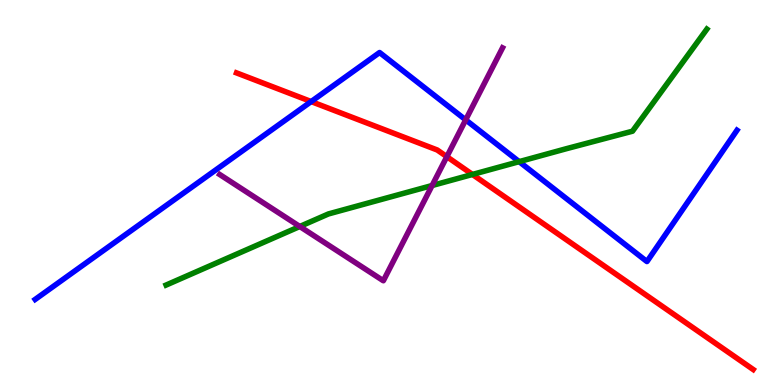[{'lines': ['blue', 'red'], 'intersections': [{'x': 4.02, 'y': 7.36}]}, {'lines': ['green', 'red'], 'intersections': [{'x': 6.1, 'y': 5.47}]}, {'lines': ['purple', 'red'], 'intersections': [{'x': 5.77, 'y': 5.93}]}, {'lines': ['blue', 'green'], 'intersections': [{'x': 6.7, 'y': 5.8}]}, {'lines': ['blue', 'purple'], 'intersections': [{'x': 6.01, 'y': 6.89}]}, {'lines': ['green', 'purple'], 'intersections': [{'x': 3.87, 'y': 4.12}, {'x': 5.58, 'y': 5.18}]}]